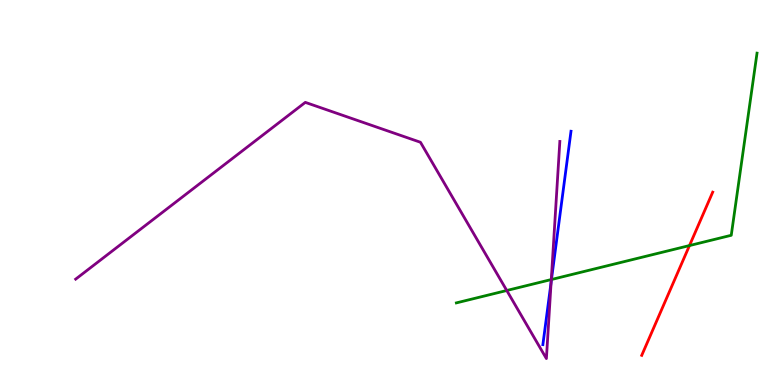[{'lines': ['blue', 'red'], 'intersections': []}, {'lines': ['green', 'red'], 'intersections': [{'x': 8.9, 'y': 3.62}]}, {'lines': ['purple', 'red'], 'intersections': []}, {'lines': ['blue', 'green'], 'intersections': [{'x': 7.12, 'y': 2.74}]}, {'lines': ['blue', 'purple'], 'intersections': [{'x': 7.11, 'y': 2.68}]}, {'lines': ['green', 'purple'], 'intersections': [{'x': 6.54, 'y': 2.45}, {'x': 7.11, 'y': 2.74}]}]